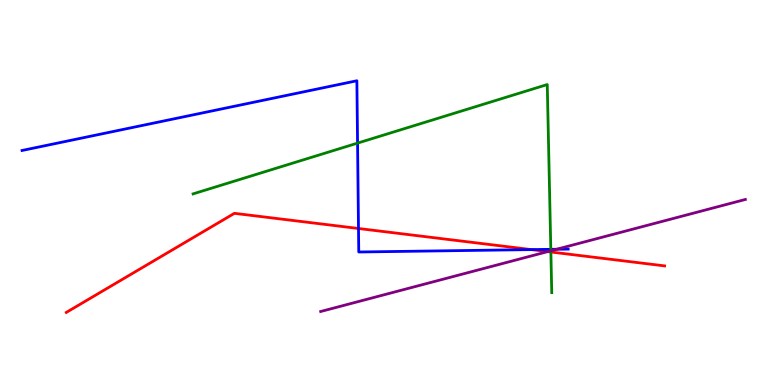[{'lines': ['blue', 'red'], 'intersections': [{'x': 4.63, 'y': 4.07}, {'x': 6.86, 'y': 3.52}]}, {'lines': ['green', 'red'], 'intersections': [{'x': 7.11, 'y': 3.45}]}, {'lines': ['purple', 'red'], 'intersections': [{'x': 7.07, 'y': 3.46}]}, {'lines': ['blue', 'green'], 'intersections': [{'x': 4.61, 'y': 6.28}, {'x': 7.11, 'y': 3.52}]}, {'lines': ['blue', 'purple'], 'intersections': [{'x': 7.18, 'y': 3.53}]}, {'lines': ['green', 'purple'], 'intersections': [{'x': 7.11, 'y': 3.49}]}]